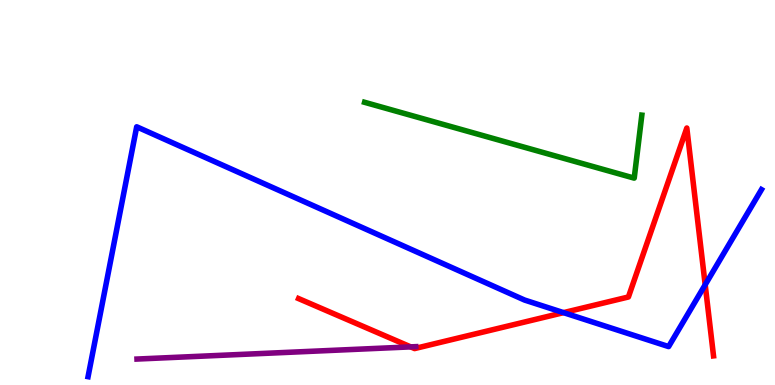[{'lines': ['blue', 'red'], 'intersections': [{'x': 7.27, 'y': 1.88}, {'x': 9.1, 'y': 2.6}]}, {'lines': ['green', 'red'], 'intersections': []}, {'lines': ['purple', 'red'], 'intersections': [{'x': 5.3, 'y': 0.99}]}, {'lines': ['blue', 'green'], 'intersections': []}, {'lines': ['blue', 'purple'], 'intersections': []}, {'lines': ['green', 'purple'], 'intersections': []}]